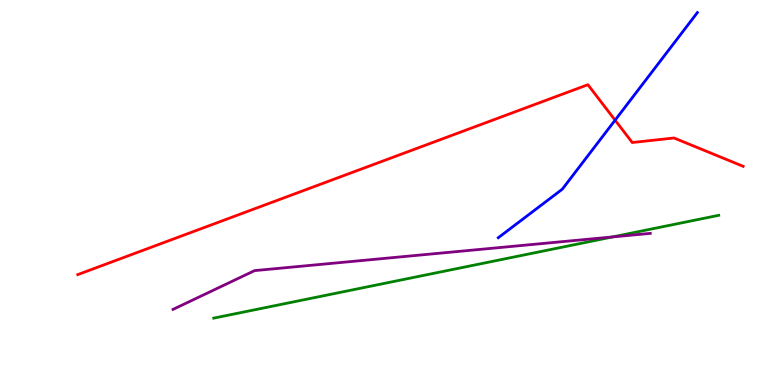[{'lines': ['blue', 'red'], 'intersections': [{'x': 7.94, 'y': 6.88}]}, {'lines': ['green', 'red'], 'intersections': []}, {'lines': ['purple', 'red'], 'intersections': []}, {'lines': ['blue', 'green'], 'intersections': []}, {'lines': ['blue', 'purple'], 'intersections': []}, {'lines': ['green', 'purple'], 'intersections': [{'x': 7.9, 'y': 3.85}]}]